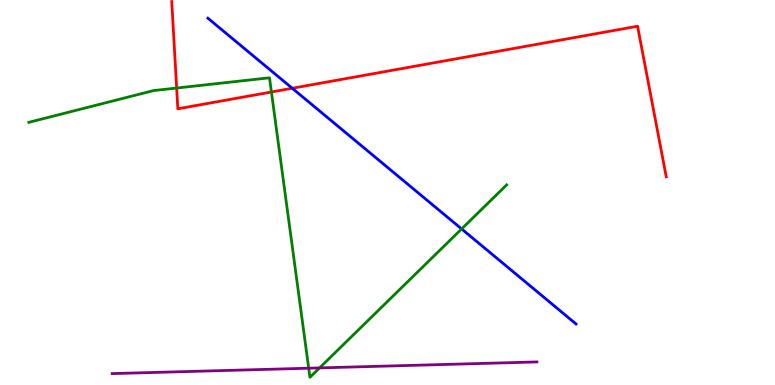[{'lines': ['blue', 'red'], 'intersections': [{'x': 3.77, 'y': 7.71}]}, {'lines': ['green', 'red'], 'intersections': [{'x': 2.28, 'y': 7.71}, {'x': 3.5, 'y': 7.61}]}, {'lines': ['purple', 'red'], 'intersections': []}, {'lines': ['blue', 'green'], 'intersections': [{'x': 5.96, 'y': 4.05}]}, {'lines': ['blue', 'purple'], 'intersections': []}, {'lines': ['green', 'purple'], 'intersections': [{'x': 3.98, 'y': 0.436}, {'x': 4.12, 'y': 0.444}]}]